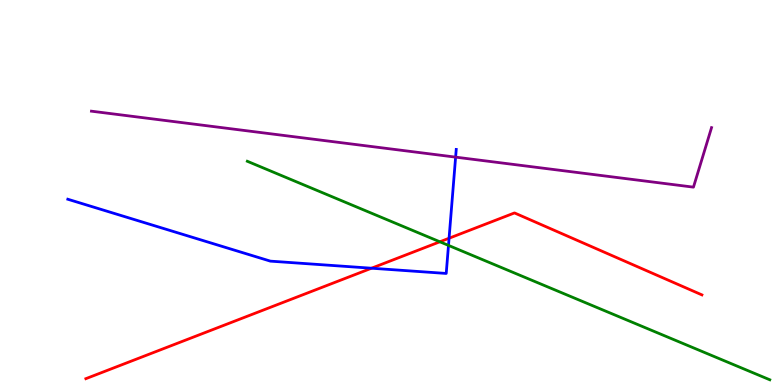[{'lines': ['blue', 'red'], 'intersections': [{'x': 4.79, 'y': 3.03}, {'x': 5.79, 'y': 3.81}]}, {'lines': ['green', 'red'], 'intersections': [{'x': 5.68, 'y': 3.72}]}, {'lines': ['purple', 'red'], 'intersections': []}, {'lines': ['blue', 'green'], 'intersections': [{'x': 5.79, 'y': 3.63}]}, {'lines': ['blue', 'purple'], 'intersections': [{'x': 5.88, 'y': 5.92}]}, {'lines': ['green', 'purple'], 'intersections': []}]